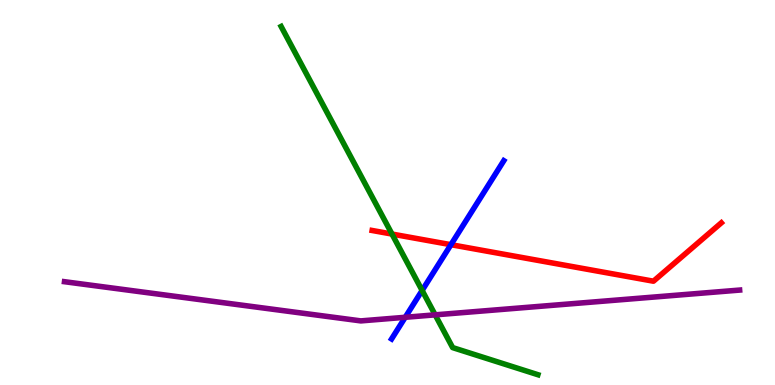[{'lines': ['blue', 'red'], 'intersections': [{'x': 5.82, 'y': 3.64}]}, {'lines': ['green', 'red'], 'intersections': [{'x': 5.06, 'y': 3.92}]}, {'lines': ['purple', 'red'], 'intersections': []}, {'lines': ['blue', 'green'], 'intersections': [{'x': 5.45, 'y': 2.46}]}, {'lines': ['blue', 'purple'], 'intersections': [{'x': 5.23, 'y': 1.76}]}, {'lines': ['green', 'purple'], 'intersections': [{'x': 5.61, 'y': 1.82}]}]